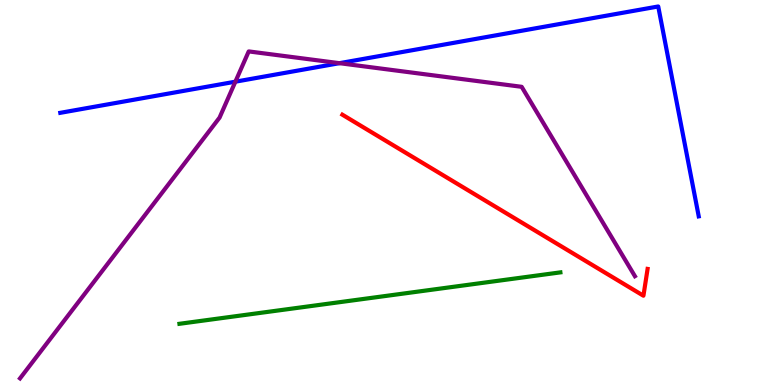[{'lines': ['blue', 'red'], 'intersections': []}, {'lines': ['green', 'red'], 'intersections': []}, {'lines': ['purple', 'red'], 'intersections': []}, {'lines': ['blue', 'green'], 'intersections': []}, {'lines': ['blue', 'purple'], 'intersections': [{'x': 3.04, 'y': 7.88}, {'x': 4.38, 'y': 8.36}]}, {'lines': ['green', 'purple'], 'intersections': []}]